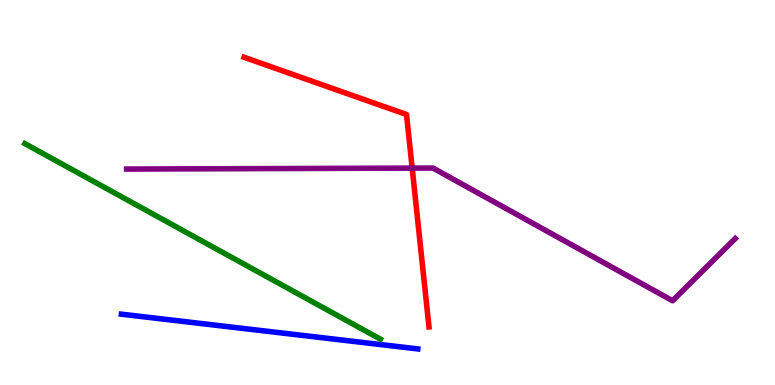[{'lines': ['blue', 'red'], 'intersections': []}, {'lines': ['green', 'red'], 'intersections': []}, {'lines': ['purple', 'red'], 'intersections': [{'x': 5.32, 'y': 5.63}]}, {'lines': ['blue', 'green'], 'intersections': []}, {'lines': ['blue', 'purple'], 'intersections': []}, {'lines': ['green', 'purple'], 'intersections': []}]